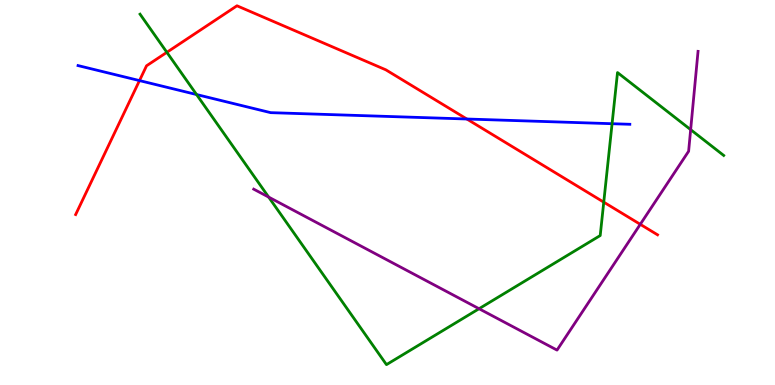[{'lines': ['blue', 'red'], 'intersections': [{'x': 1.8, 'y': 7.91}, {'x': 6.02, 'y': 6.91}]}, {'lines': ['green', 'red'], 'intersections': [{'x': 2.15, 'y': 8.64}, {'x': 7.79, 'y': 4.75}]}, {'lines': ['purple', 'red'], 'intersections': [{'x': 8.26, 'y': 4.17}]}, {'lines': ['blue', 'green'], 'intersections': [{'x': 2.54, 'y': 7.54}, {'x': 7.9, 'y': 6.79}]}, {'lines': ['blue', 'purple'], 'intersections': []}, {'lines': ['green', 'purple'], 'intersections': [{'x': 3.47, 'y': 4.88}, {'x': 6.18, 'y': 1.98}, {'x': 8.91, 'y': 6.63}]}]